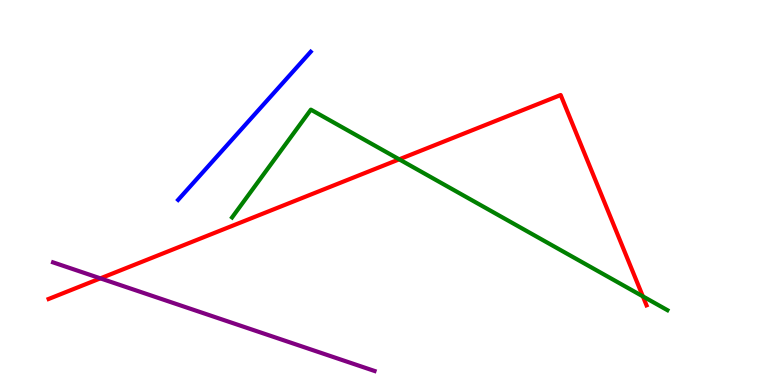[{'lines': ['blue', 'red'], 'intersections': []}, {'lines': ['green', 'red'], 'intersections': [{'x': 5.15, 'y': 5.86}, {'x': 8.29, 'y': 2.3}]}, {'lines': ['purple', 'red'], 'intersections': [{'x': 1.3, 'y': 2.77}]}, {'lines': ['blue', 'green'], 'intersections': []}, {'lines': ['blue', 'purple'], 'intersections': []}, {'lines': ['green', 'purple'], 'intersections': []}]